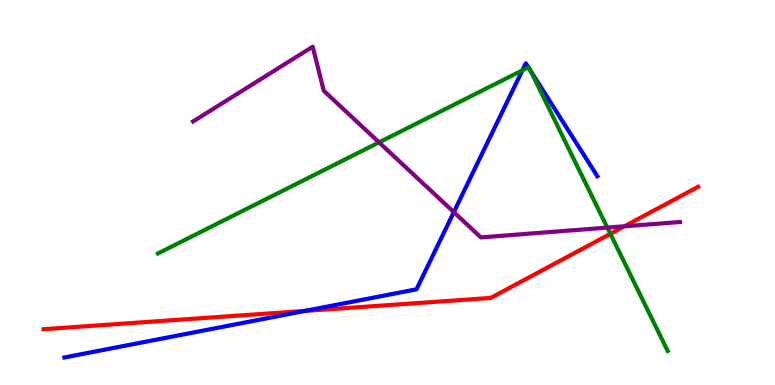[{'lines': ['blue', 'red'], 'intersections': [{'x': 3.93, 'y': 1.92}]}, {'lines': ['green', 'red'], 'intersections': [{'x': 7.88, 'y': 3.93}]}, {'lines': ['purple', 'red'], 'intersections': [{'x': 8.06, 'y': 4.12}]}, {'lines': ['blue', 'green'], 'intersections': [{'x': 6.74, 'y': 8.17}, {'x': 6.82, 'y': 8.25}, {'x': 6.85, 'y': 8.16}]}, {'lines': ['blue', 'purple'], 'intersections': [{'x': 5.86, 'y': 4.49}]}, {'lines': ['green', 'purple'], 'intersections': [{'x': 4.89, 'y': 6.3}, {'x': 7.84, 'y': 4.09}]}]